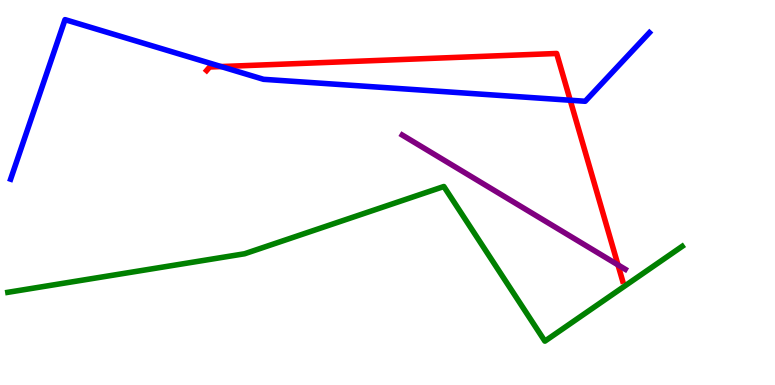[{'lines': ['blue', 'red'], 'intersections': [{'x': 2.85, 'y': 8.27}, {'x': 7.36, 'y': 7.4}]}, {'lines': ['green', 'red'], 'intersections': []}, {'lines': ['purple', 'red'], 'intersections': [{'x': 7.97, 'y': 3.12}]}, {'lines': ['blue', 'green'], 'intersections': []}, {'lines': ['blue', 'purple'], 'intersections': []}, {'lines': ['green', 'purple'], 'intersections': []}]